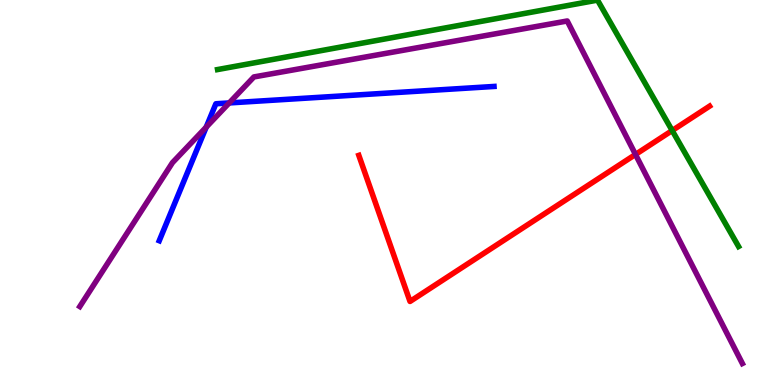[{'lines': ['blue', 'red'], 'intersections': []}, {'lines': ['green', 'red'], 'intersections': [{'x': 8.67, 'y': 6.61}]}, {'lines': ['purple', 'red'], 'intersections': [{'x': 8.2, 'y': 5.99}]}, {'lines': ['blue', 'green'], 'intersections': []}, {'lines': ['blue', 'purple'], 'intersections': [{'x': 2.66, 'y': 6.7}, {'x': 2.96, 'y': 7.33}]}, {'lines': ['green', 'purple'], 'intersections': []}]